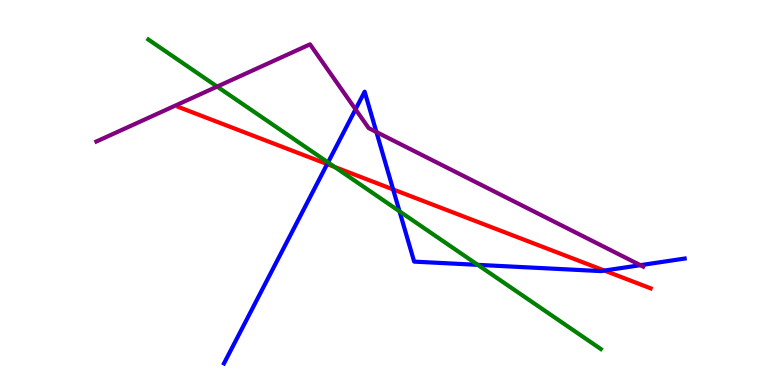[{'lines': ['blue', 'red'], 'intersections': [{'x': 4.22, 'y': 5.74}, {'x': 5.07, 'y': 5.08}, {'x': 7.8, 'y': 2.97}]}, {'lines': ['green', 'red'], 'intersections': [{'x': 4.32, 'y': 5.66}]}, {'lines': ['purple', 'red'], 'intersections': []}, {'lines': ['blue', 'green'], 'intersections': [{'x': 4.23, 'y': 5.78}, {'x': 5.15, 'y': 4.51}, {'x': 6.16, 'y': 3.12}]}, {'lines': ['blue', 'purple'], 'intersections': [{'x': 4.59, 'y': 7.16}, {'x': 4.86, 'y': 6.57}, {'x': 8.26, 'y': 3.11}]}, {'lines': ['green', 'purple'], 'intersections': [{'x': 2.8, 'y': 7.75}]}]